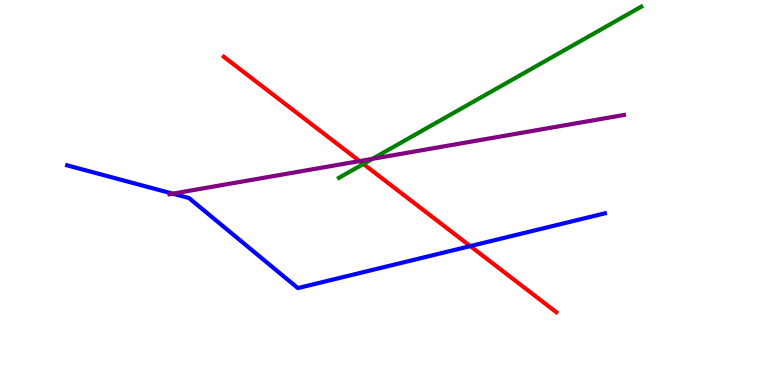[{'lines': ['blue', 'red'], 'intersections': [{'x': 6.07, 'y': 3.61}]}, {'lines': ['green', 'red'], 'intersections': [{'x': 4.69, 'y': 5.74}]}, {'lines': ['purple', 'red'], 'intersections': [{'x': 4.64, 'y': 5.82}]}, {'lines': ['blue', 'green'], 'intersections': []}, {'lines': ['blue', 'purple'], 'intersections': [{'x': 2.23, 'y': 4.97}]}, {'lines': ['green', 'purple'], 'intersections': [{'x': 4.81, 'y': 5.87}]}]